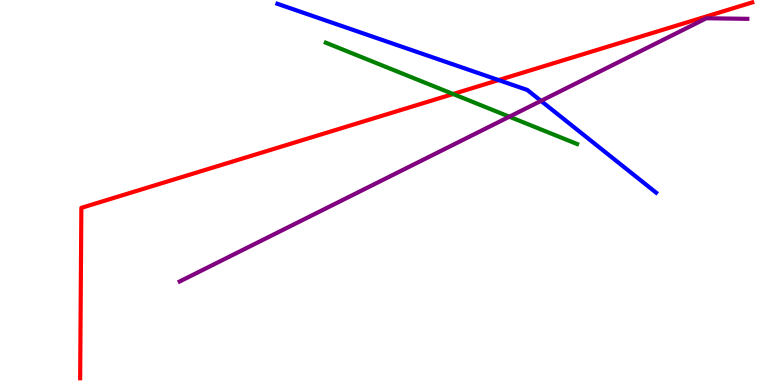[{'lines': ['blue', 'red'], 'intersections': [{'x': 6.43, 'y': 7.92}]}, {'lines': ['green', 'red'], 'intersections': [{'x': 5.85, 'y': 7.56}]}, {'lines': ['purple', 'red'], 'intersections': []}, {'lines': ['blue', 'green'], 'intersections': []}, {'lines': ['blue', 'purple'], 'intersections': [{'x': 6.98, 'y': 7.38}]}, {'lines': ['green', 'purple'], 'intersections': [{'x': 6.57, 'y': 6.97}]}]